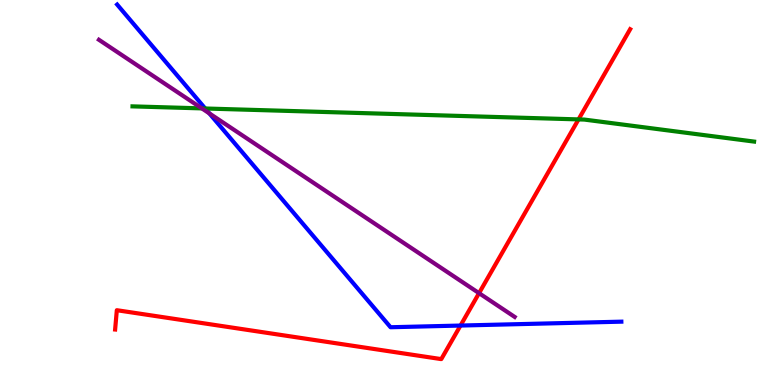[{'lines': ['blue', 'red'], 'intersections': [{'x': 5.94, 'y': 1.54}]}, {'lines': ['green', 'red'], 'intersections': [{'x': 7.46, 'y': 6.9}]}, {'lines': ['purple', 'red'], 'intersections': [{'x': 6.18, 'y': 2.39}]}, {'lines': ['blue', 'green'], 'intersections': [{'x': 2.65, 'y': 7.18}]}, {'lines': ['blue', 'purple'], 'intersections': [{'x': 2.7, 'y': 7.05}]}, {'lines': ['green', 'purple'], 'intersections': [{'x': 2.6, 'y': 7.18}]}]